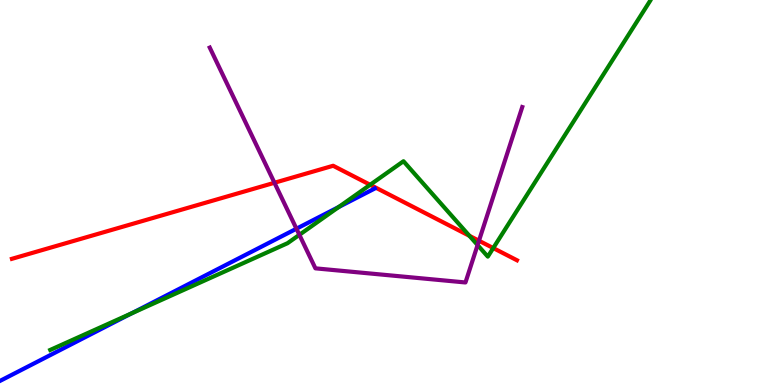[{'lines': ['blue', 'red'], 'intersections': []}, {'lines': ['green', 'red'], 'intersections': [{'x': 4.78, 'y': 5.2}, {'x': 6.06, 'y': 3.87}, {'x': 6.36, 'y': 3.56}]}, {'lines': ['purple', 'red'], 'intersections': [{'x': 3.54, 'y': 5.25}, {'x': 6.18, 'y': 3.75}]}, {'lines': ['blue', 'green'], 'intersections': [{'x': 1.7, 'y': 1.86}, {'x': 4.37, 'y': 4.62}]}, {'lines': ['blue', 'purple'], 'intersections': [{'x': 3.83, 'y': 4.06}]}, {'lines': ['green', 'purple'], 'intersections': [{'x': 3.86, 'y': 3.9}, {'x': 6.16, 'y': 3.63}]}]